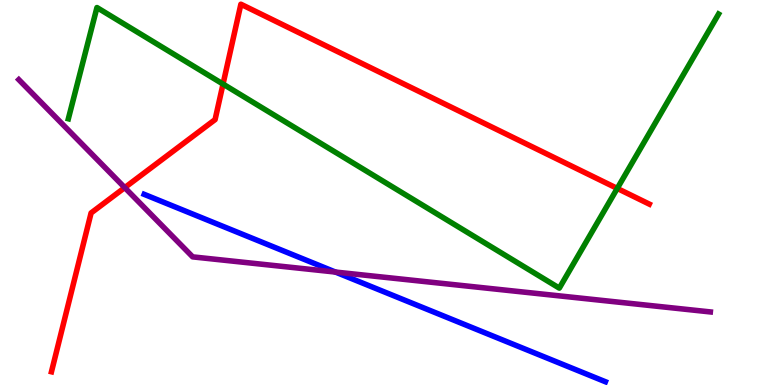[{'lines': ['blue', 'red'], 'intersections': []}, {'lines': ['green', 'red'], 'intersections': [{'x': 2.88, 'y': 7.82}, {'x': 7.96, 'y': 5.11}]}, {'lines': ['purple', 'red'], 'intersections': [{'x': 1.61, 'y': 5.13}]}, {'lines': ['blue', 'green'], 'intersections': []}, {'lines': ['blue', 'purple'], 'intersections': [{'x': 4.33, 'y': 2.93}]}, {'lines': ['green', 'purple'], 'intersections': []}]